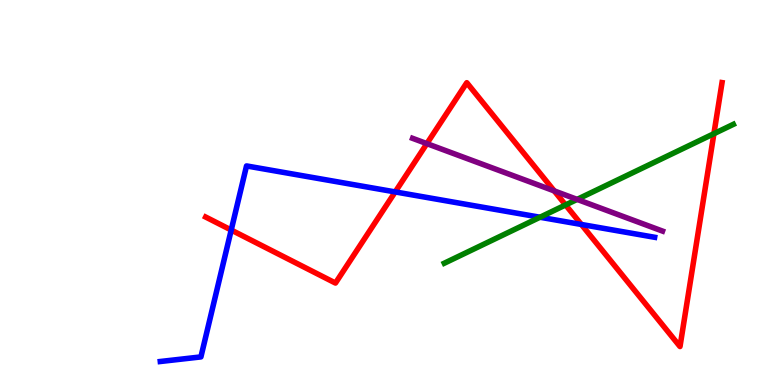[{'lines': ['blue', 'red'], 'intersections': [{'x': 2.98, 'y': 4.03}, {'x': 5.1, 'y': 5.01}, {'x': 7.5, 'y': 4.17}]}, {'lines': ['green', 'red'], 'intersections': [{'x': 7.3, 'y': 4.68}, {'x': 9.21, 'y': 6.53}]}, {'lines': ['purple', 'red'], 'intersections': [{'x': 5.51, 'y': 6.27}, {'x': 7.15, 'y': 5.04}]}, {'lines': ['blue', 'green'], 'intersections': [{'x': 6.97, 'y': 4.36}]}, {'lines': ['blue', 'purple'], 'intersections': []}, {'lines': ['green', 'purple'], 'intersections': [{'x': 7.45, 'y': 4.82}]}]